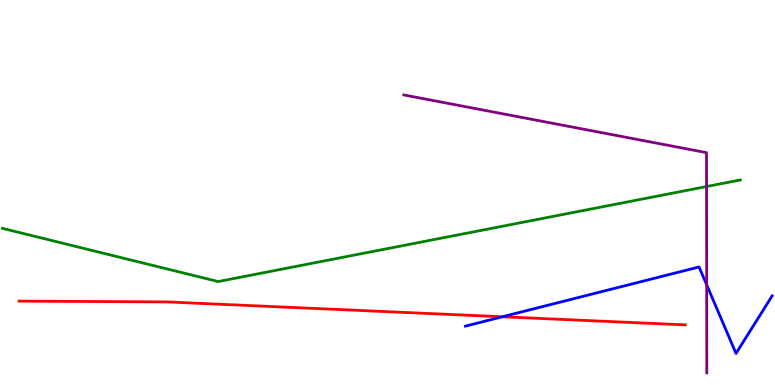[{'lines': ['blue', 'red'], 'intersections': [{'x': 6.48, 'y': 1.77}]}, {'lines': ['green', 'red'], 'intersections': []}, {'lines': ['purple', 'red'], 'intersections': []}, {'lines': ['blue', 'green'], 'intersections': []}, {'lines': ['blue', 'purple'], 'intersections': [{'x': 9.12, 'y': 2.6}]}, {'lines': ['green', 'purple'], 'intersections': [{'x': 9.12, 'y': 5.15}]}]